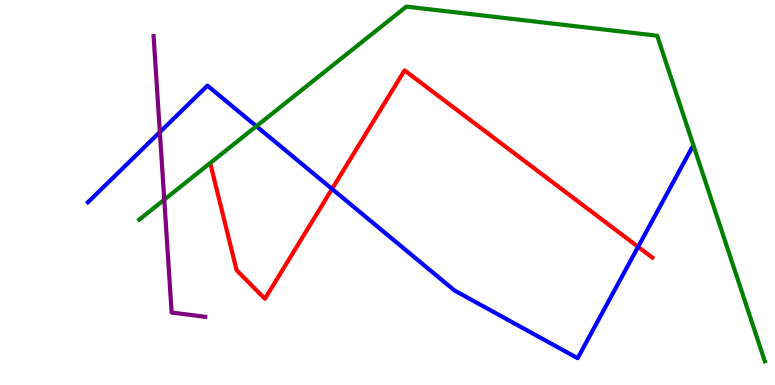[{'lines': ['blue', 'red'], 'intersections': [{'x': 4.28, 'y': 5.09}, {'x': 8.23, 'y': 3.59}]}, {'lines': ['green', 'red'], 'intersections': []}, {'lines': ['purple', 'red'], 'intersections': []}, {'lines': ['blue', 'green'], 'intersections': [{'x': 3.31, 'y': 6.72}]}, {'lines': ['blue', 'purple'], 'intersections': [{'x': 2.06, 'y': 6.57}]}, {'lines': ['green', 'purple'], 'intersections': [{'x': 2.12, 'y': 4.81}]}]